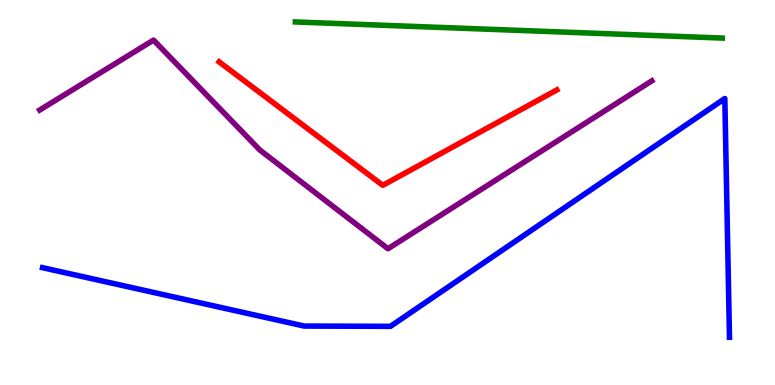[{'lines': ['blue', 'red'], 'intersections': []}, {'lines': ['green', 'red'], 'intersections': []}, {'lines': ['purple', 'red'], 'intersections': []}, {'lines': ['blue', 'green'], 'intersections': []}, {'lines': ['blue', 'purple'], 'intersections': []}, {'lines': ['green', 'purple'], 'intersections': []}]